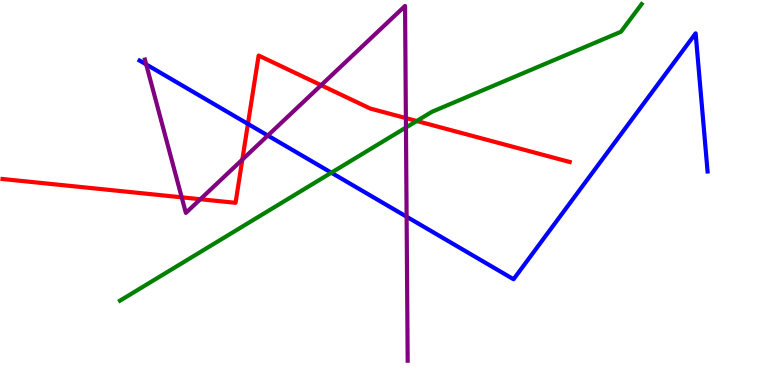[{'lines': ['blue', 'red'], 'intersections': [{'x': 3.2, 'y': 6.78}]}, {'lines': ['green', 'red'], 'intersections': [{'x': 5.38, 'y': 6.86}]}, {'lines': ['purple', 'red'], 'intersections': [{'x': 2.34, 'y': 4.88}, {'x': 2.59, 'y': 4.83}, {'x': 3.13, 'y': 5.85}, {'x': 4.14, 'y': 7.79}, {'x': 5.24, 'y': 6.93}]}, {'lines': ['blue', 'green'], 'intersections': [{'x': 4.28, 'y': 5.51}]}, {'lines': ['blue', 'purple'], 'intersections': [{'x': 1.89, 'y': 8.33}, {'x': 3.46, 'y': 6.48}, {'x': 5.25, 'y': 4.37}]}, {'lines': ['green', 'purple'], 'intersections': [{'x': 5.24, 'y': 6.69}]}]